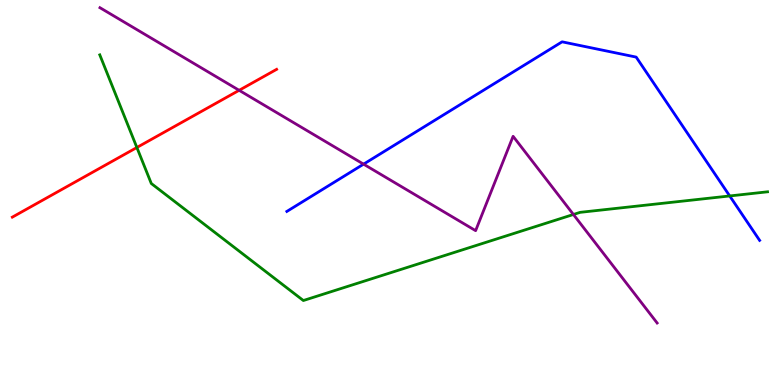[{'lines': ['blue', 'red'], 'intersections': []}, {'lines': ['green', 'red'], 'intersections': [{'x': 1.77, 'y': 6.17}]}, {'lines': ['purple', 'red'], 'intersections': [{'x': 3.09, 'y': 7.65}]}, {'lines': ['blue', 'green'], 'intersections': [{'x': 9.42, 'y': 4.91}]}, {'lines': ['blue', 'purple'], 'intersections': [{'x': 4.69, 'y': 5.74}]}, {'lines': ['green', 'purple'], 'intersections': [{'x': 7.4, 'y': 4.43}]}]